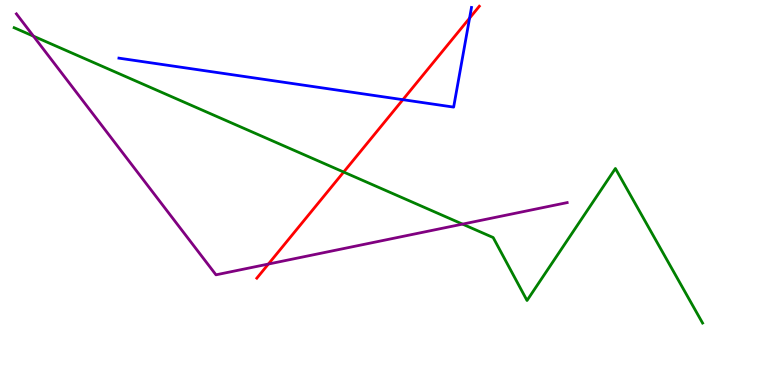[{'lines': ['blue', 'red'], 'intersections': [{'x': 5.2, 'y': 7.41}, {'x': 6.06, 'y': 9.53}]}, {'lines': ['green', 'red'], 'intersections': [{'x': 4.43, 'y': 5.53}]}, {'lines': ['purple', 'red'], 'intersections': [{'x': 3.46, 'y': 3.14}]}, {'lines': ['blue', 'green'], 'intersections': []}, {'lines': ['blue', 'purple'], 'intersections': []}, {'lines': ['green', 'purple'], 'intersections': [{'x': 0.432, 'y': 9.06}, {'x': 5.97, 'y': 4.18}]}]